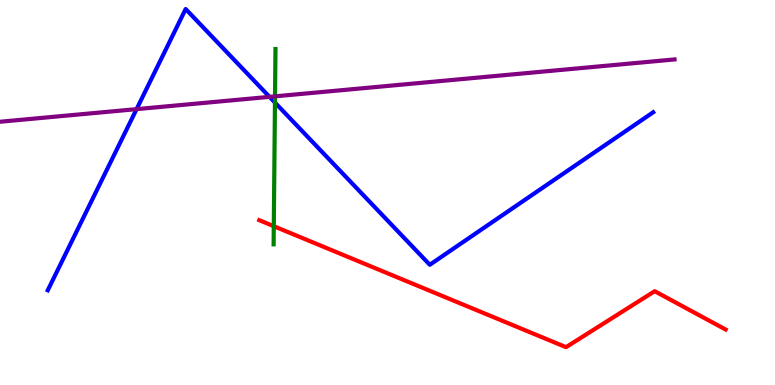[{'lines': ['blue', 'red'], 'intersections': []}, {'lines': ['green', 'red'], 'intersections': [{'x': 3.53, 'y': 4.12}]}, {'lines': ['purple', 'red'], 'intersections': []}, {'lines': ['blue', 'green'], 'intersections': [{'x': 3.55, 'y': 7.34}]}, {'lines': ['blue', 'purple'], 'intersections': [{'x': 1.76, 'y': 7.17}, {'x': 3.48, 'y': 7.48}]}, {'lines': ['green', 'purple'], 'intersections': [{'x': 3.55, 'y': 7.5}]}]